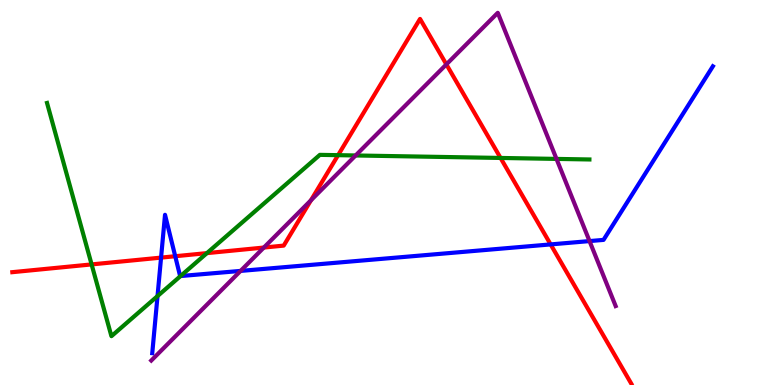[{'lines': ['blue', 'red'], 'intersections': [{'x': 2.08, 'y': 3.31}, {'x': 2.26, 'y': 3.34}, {'x': 7.1, 'y': 3.65}]}, {'lines': ['green', 'red'], 'intersections': [{'x': 1.18, 'y': 3.13}, {'x': 2.67, 'y': 3.43}, {'x': 4.36, 'y': 5.97}, {'x': 6.46, 'y': 5.9}]}, {'lines': ['purple', 'red'], 'intersections': [{'x': 3.4, 'y': 3.57}, {'x': 4.01, 'y': 4.8}, {'x': 5.76, 'y': 8.33}]}, {'lines': ['blue', 'green'], 'intersections': [{'x': 2.03, 'y': 2.31}, {'x': 2.33, 'y': 2.83}]}, {'lines': ['blue', 'purple'], 'intersections': [{'x': 3.1, 'y': 2.96}, {'x': 7.61, 'y': 3.74}]}, {'lines': ['green', 'purple'], 'intersections': [{'x': 4.59, 'y': 5.96}, {'x': 7.18, 'y': 5.87}]}]